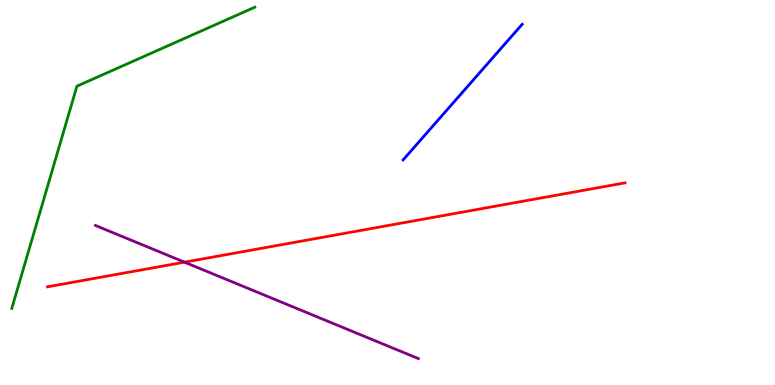[{'lines': ['blue', 'red'], 'intersections': []}, {'lines': ['green', 'red'], 'intersections': []}, {'lines': ['purple', 'red'], 'intersections': [{'x': 2.38, 'y': 3.19}]}, {'lines': ['blue', 'green'], 'intersections': []}, {'lines': ['blue', 'purple'], 'intersections': []}, {'lines': ['green', 'purple'], 'intersections': []}]